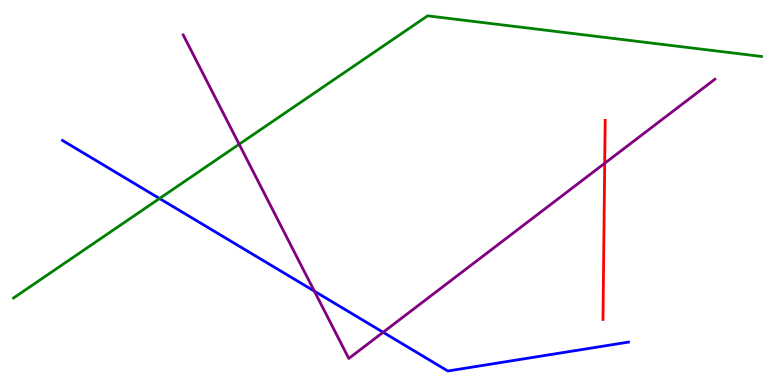[{'lines': ['blue', 'red'], 'intersections': []}, {'lines': ['green', 'red'], 'intersections': []}, {'lines': ['purple', 'red'], 'intersections': [{'x': 7.8, 'y': 5.76}]}, {'lines': ['blue', 'green'], 'intersections': [{'x': 2.06, 'y': 4.84}]}, {'lines': ['blue', 'purple'], 'intersections': [{'x': 4.06, 'y': 2.44}, {'x': 4.94, 'y': 1.37}]}, {'lines': ['green', 'purple'], 'intersections': [{'x': 3.09, 'y': 6.25}]}]